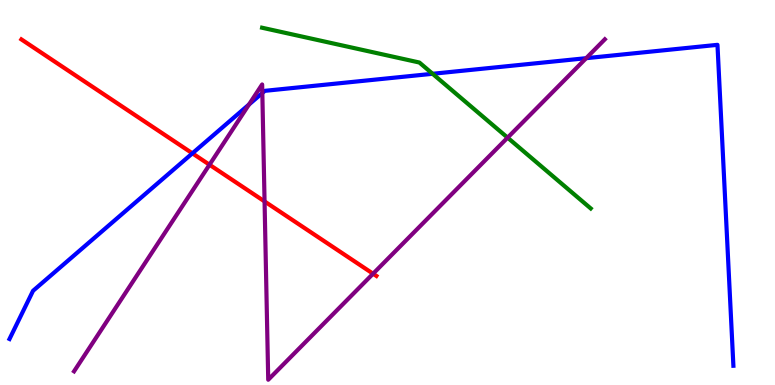[{'lines': ['blue', 'red'], 'intersections': [{'x': 2.48, 'y': 6.02}]}, {'lines': ['green', 'red'], 'intersections': []}, {'lines': ['purple', 'red'], 'intersections': [{'x': 2.7, 'y': 5.72}, {'x': 3.41, 'y': 4.77}, {'x': 4.81, 'y': 2.89}]}, {'lines': ['blue', 'green'], 'intersections': [{'x': 5.58, 'y': 8.08}]}, {'lines': ['blue', 'purple'], 'intersections': [{'x': 3.21, 'y': 7.28}, {'x': 3.38, 'y': 7.58}, {'x': 7.56, 'y': 8.49}]}, {'lines': ['green', 'purple'], 'intersections': [{'x': 6.55, 'y': 6.42}]}]